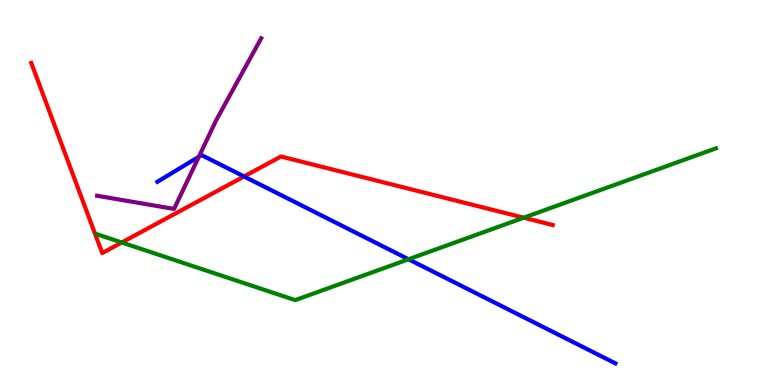[{'lines': ['blue', 'red'], 'intersections': [{'x': 3.15, 'y': 5.42}]}, {'lines': ['green', 'red'], 'intersections': [{'x': 1.57, 'y': 3.7}, {'x': 6.76, 'y': 4.35}]}, {'lines': ['purple', 'red'], 'intersections': []}, {'lines': ['blue', 'green'], 'intersections': [{'x': 5.27, 'y': 3.27}]}, {'lines': ['blue', 'purple'], 'intersections': [{'x': 2.57, 'y': 5.93}]}, {'lines': ['green', 'purple'], 'intersections': []}]